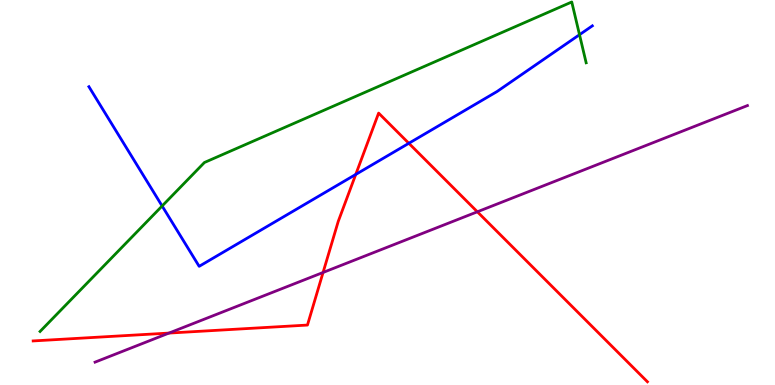[{'lines': ['blue', 'red'], 'intersections': [{'x': 4.59, 'y': 5.47}, {'x': 5.28, 'y': 6.28}]}, {'lines': ['green', 'red'], 'intersections': []}, {'lines': ['purple', 'red'], 'intersections': [{'x': 2.18, 'y': 1.35}, {'x': 4.17, 'y': 2.92}, {'x': 6.16, 'y': 4.5}]}, {'lines': ['blue', 'green'], 'intersections': [{'x': 2.09, 'y': 4.65}, {'x': 7.48, 'y': 9.1}]}, {'lines': ['blue', 'purple'], 'intersections': []}, {'lines': ['green', 'purple'], 'intersections': []}]